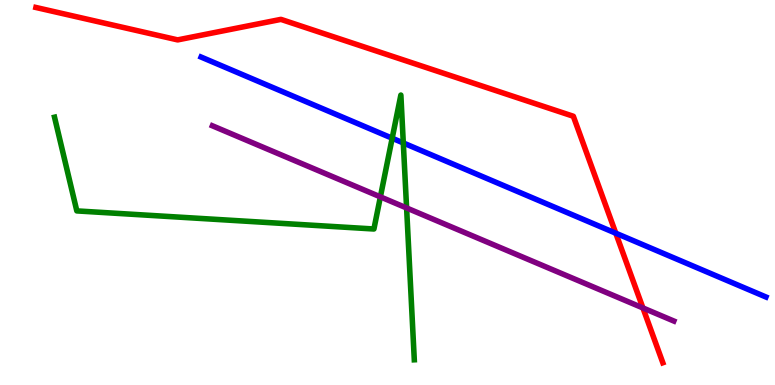[{'lines': ['blue', 'red'], 'intersections': [{'x': 7.95, 'y': 3.94}]}, {'lines': ['green', 'red'], 'intersections': []}, {'lines': ['purple', 'red'], 'intersections': [{'x': 8.3, 'y': 2.0}]}, {'lines': ['blue', 'green'], 'intersections': [{'x': 5.06, 'y': 6.41}, {'x': 5.2, 'y': 6.29}]}, {'lines': ['blue', 'purple'], 'intersections': []}, {'lines': ['green', 'purple'], 'intersections': [{'x': 4.91, 'y': 4.89}, {'x': 5.25, 'y': 4.6}]}]